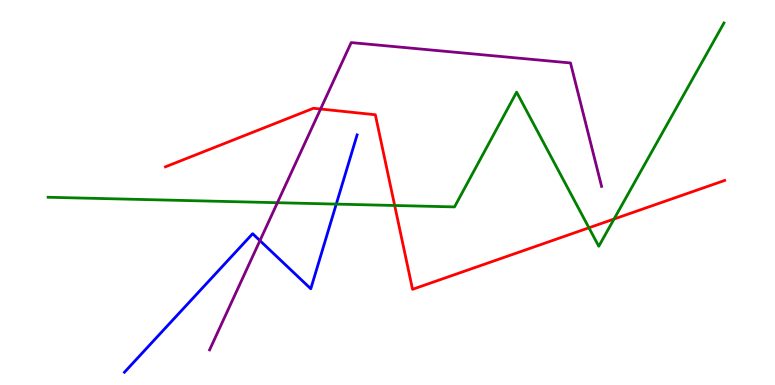[{'lines': ['blue', 'red'], 'intersections': []}, {'lines': ['green', 'red'], 'intersections': [{'x': 5.09, 'y': 4.66}, {'x': 7.6, 'y': 4.08}, {'x': 7.92, 'y': 4.31}]}, {'lines': ['purple', 'red'], 'intersections': [{'x': 4.14, 'y': 7.17}]}, {'lines': ['blue', 'green'], 'intersections': [{'x': 4.34, 'y': 4.7}]}, {'lines': ['blue', 'purple'], 'intersections': [{'x': 3.35, 'y': 3.75}]}, {'lines': ['green', 'purple'], 'intersections': [{'x': 3.58, 'y': 4.73}]}]